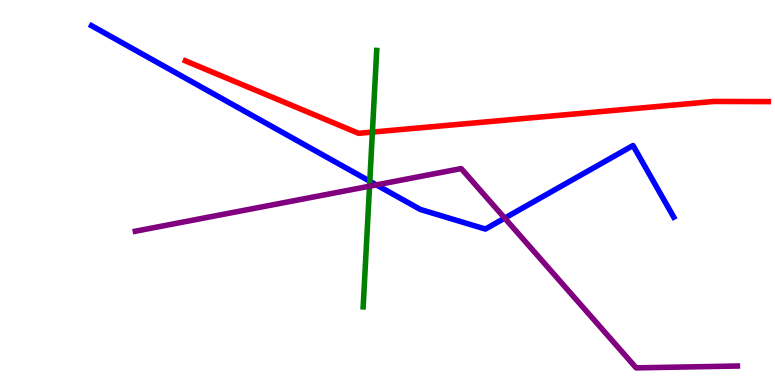[{'lines': ['blue', 'red'], 'intersections': []}, {'lines': ['green', 'red'], 'intersections': [{'x': 4.81, 'y': 6.57}]}, {'lines': ['purple', 'red'], 'intersections': []}, {'lines': ['blue', 'green'], 'intersections': [{'x': 4.77, 'y': 5.29}]}, {'lines': ['blue', 'purple'], 'intersections': [{'x': 4.86, 'y': 5.2}, {'x': 6.51, 'y': 4.33}]}, {'lines': ['green', 'purple'], 'intersections': [{'x': 4.77, 'y': 5.16}]}]